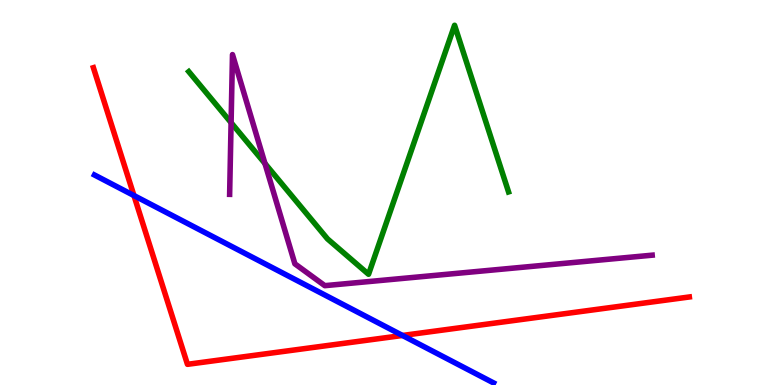[{'lines': ['blue', 'red'], 'intersections': [{'x': 1.73, 'y': 4.92}, {'x': 5.19, 'y': 1.29}]}, {'lines': ['green', 'red'], 'intersections': []}, {'lines': ['purple', 'red'], 'intersections': []}, {'lines': ['blue', 'green'], 'intersections': []}, {'lines': ['blue', 'purple'], 'intersections': []}, {'lines': ['green', 'purple'], 'intersections': [{'x': 2.98, 'y': 6.81}, {'x': 3.42, 'y': 5.75}]}]